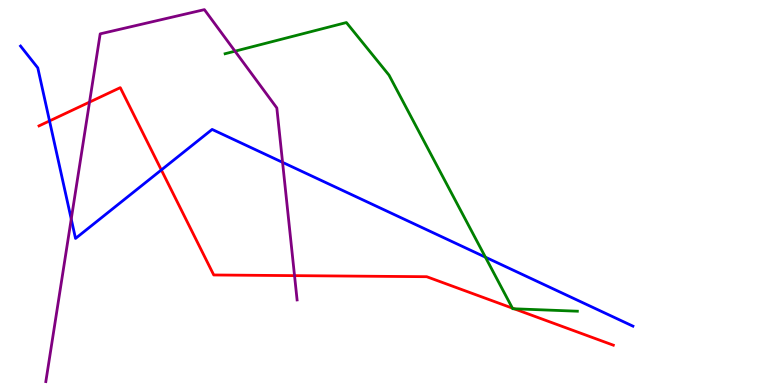[{'lines': ['blue', 'red'], 'intersections': [{'x': 0.639, 'y': 6.86}, {'x': 2.08, 'y': 5.59}]}, {'lines': ['green', 'red'], 'intersections': [{'x': 6.61, 'y': 2.0}, {'x': 6.63, 'y': 1.98}]}, {'lines': ['purple', 'red'], 'intersections': [{'x': 1.16, 'y': 7.35}, {'x': 3.8, 'y': 2.84}]}, {'lines': ['blue', 'green'], 'intersections': [{'x': 6.26, 'y': 3.32}]}, {'lines': ['blue', 'purple'], 'intersections': [{'x': 0.919, 'y': 4.31}, {'x': 3.65, 'y': 5.78}]}, {'lines': ['green', 'purple'], 'intersections': [{'x': 3.03, 'y': 8.67}]}]